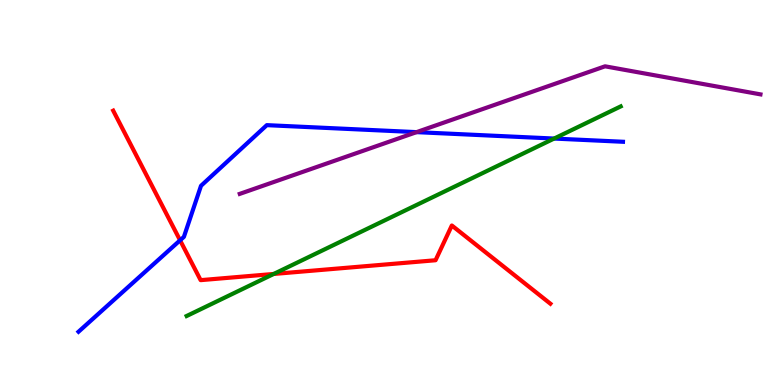[{'lines': ['blue', 'red'], 'intersections': [{'x': 2.32, 'y': 3.76}]}, {'lines': ['green', 'red'], 'intersections': [{'x': 3.53, 'y': 2.88}]}, {'lines': ['purple', 'red'], 'intersections': []}, {'lines': ['blue', 'green'], 'intersections': [{'x': 7.15, 'y': 6.4}]}, {'lines': ['blue', 'purple'], 'intersections': [{'x': 5.37, 'y': 6.57}]}, {'lines': ['green', 'purple'], 'intersections': []}]